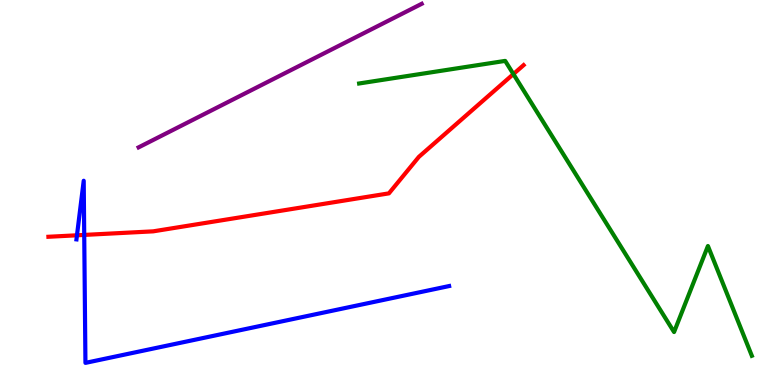[{'lines': ['blue', 'red'], 'intersections': [{'x': 0.993, 'y': 3.89}, {'x': 1.09, 'y': 3.9}]}, {'lines': ['green', 'red'], 'intersections': [{'x': 6.62, 'y': 8.08}]}, {'lines': ['purple', 'red'], 'intersections': []}, {'lines': ['blue', 'green'], 'intersections': []}, {'lines': ['blue', 'purple'], 'intersections': []}, {'lines': ['green', 'purple'], 'intersections': []}]